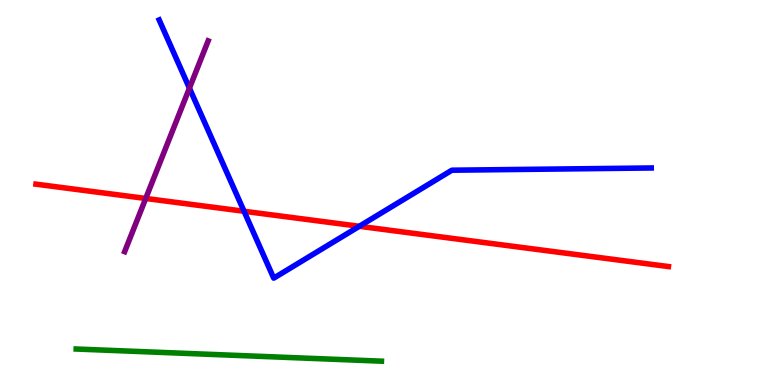[{'lines': ['blue', 'red'], 'intersections': [{'x': 3.15, 'y': 4.51}, {'x': 4.64, 'y': 4.12}]}, {'lines': ['green', 'red'], 'intersections': []}, {'lines': ['purple', 'red'], 'intersections': [{'x': 1.88, 'y': 4.85}]}, {'lines': ['blue', 'green'], 'intersections': []}, {'lines': ['blue', 'purple'], 'intersections': [{'x': 2.44, 'y': 7.71}]}, {'lines': ['green', 'purple'], 'intersections': []}]